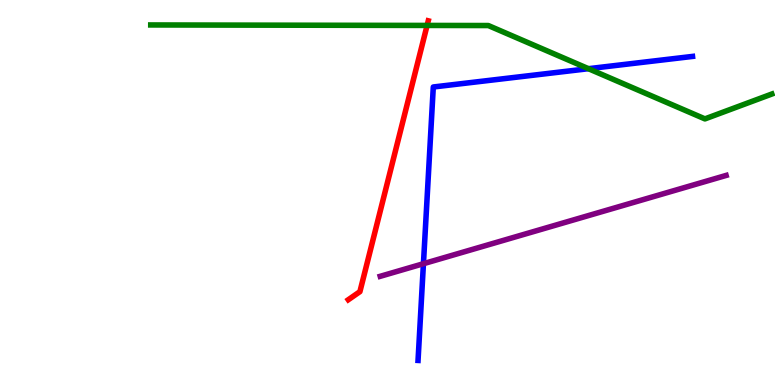[{'lines': ['blue', 'red'], 'intersections': []}, {'lines': ['green', 'red'], 'intersections': [{'x': 5.51, 'y': 9.34}]}, {'lines': ['purple', 'red'], 'intersections': []}, {'lines': ['blue', 'green'], 'intersections': [{'x': 7.59, 'y': 8.22}]}, {'lines': ['blue', 'purple'], 'intersections': [{'x': 5.46, 'y': 3.15}]}, {'lines': ['green', 'purple'], 'intersections': []}]